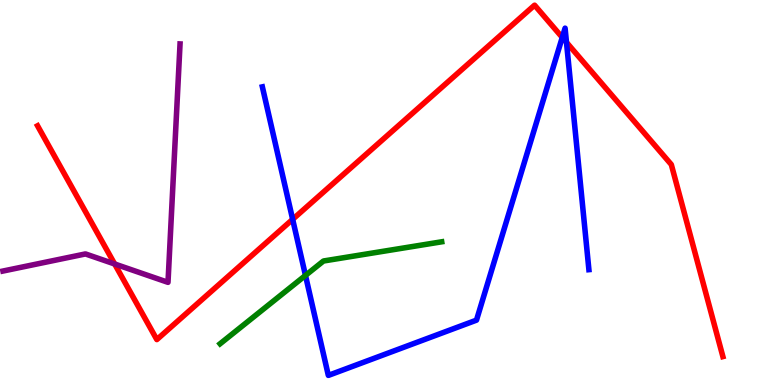[{'lines': ['blue', 'red'], 'intersections': [{'x': 3.78, 'y': 4.3}, {'x': 7.26, 'y': 9.03}, {'x': 7.31, 'y': 8.9}]}, {'lines': ['green', 'red'], 'intersections': []}, {'lines': ['purple', 'red'], 'intersections': [{'x': 1.48, 'y': 3.14}]}, {'lines': ['blue', 'green'], 'intersections': [{'x': 3.94, 'y': 2.85}]}, {'lines': ['blue', 'purple'], 'intersections': []}, {'lines': ['green', 'purple'], 'intersections': []}]